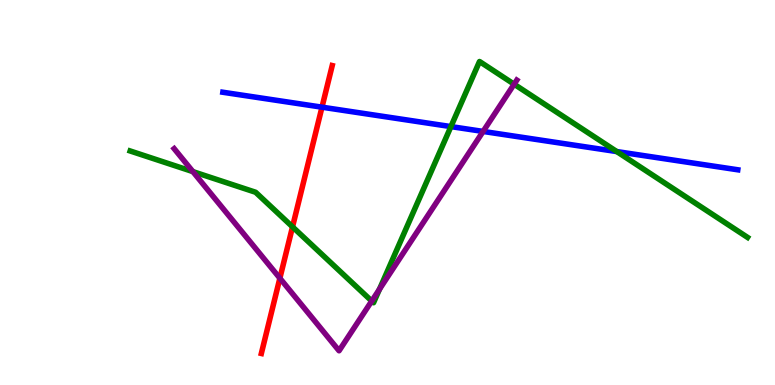[{'lines': ['blue', 'red'], 'intersections': [{'x': 4.15, 'y': 7.22}]}, {'lines': ['green', 'red'], 'intersections': [{'x': 3.77, 'y': 4.11}]}, {'lines': ['purple', 'red'], 'intersections': [{'x': 3.61, 'y': 2.77}]}, {'lines': ['blue', 'green'], 'intersections': [{'x': 5.82, 'y': 6.71}, {'x': 7.96, 'y': 6.06}]}, {'lines': ['blue', 'purple'], 'intersections': [{'x': 6.23, 'y': 6.59}]}, {'lines': ['green', 'purple'], 'intersections': [{'x': 2.49, 'y': 5.54}, {'x': 4.8, 'y': 2.18}, {'x': 4.9, 'y': 2.49}, {'x': 6.63, 'y': 7.81}]}]